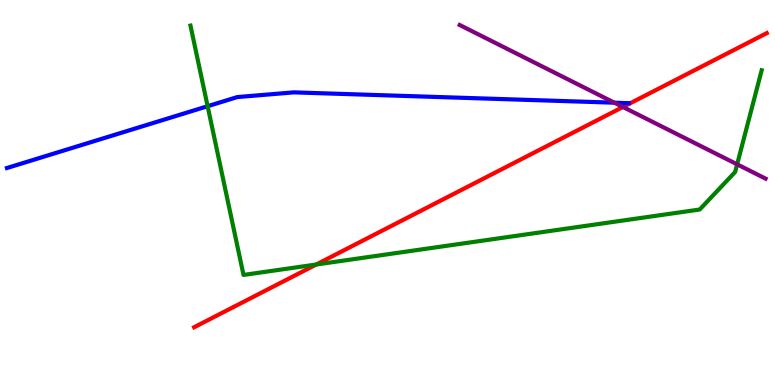[{'lines': ['blue', 'red'], 'intersections': []}, {'lines': ['green', 'red'], 'intersections': [{'x': 4.08, 'y': 3.13}]}, {'lines': ['purple', 'red'], 'intersections': [{'x': 8.04, 'y': 7.22}]}, {'lines': ['blue', 'green'], 'intersections': [{'x': 2.68, 'y': 7.24}]}, {'lines': ['blue', 'purple'], 'intersections': [{'x': 7.93, 'y': 7.33}]}, {'lines': ['green', 'purple'], 'intersections': [{'x': 9.51, 'y': 5.73}]}]